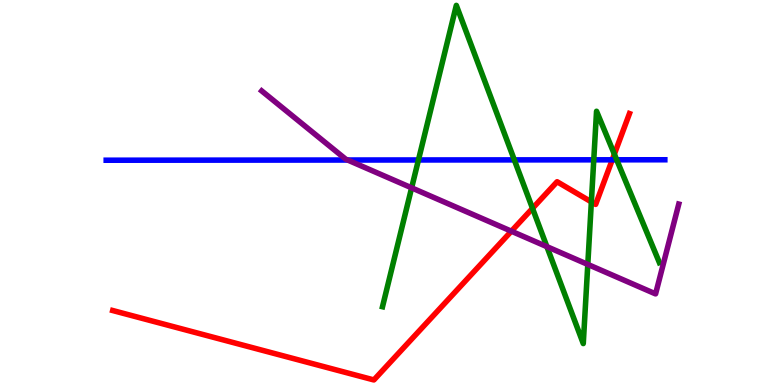[{'lines': ['blue', 'red'], 'intersections': [{'x': 7.9, 'y': 5.85}]}, {'lines': ['green', 'red'], 'intersections': [{'x': 6.87, 'y': 4.59}, {'x': 7.63, 'y': 4.76}, {'x': 7.93, 'y': 6.0}]}, {'lines': ['purple', 'red'], 'intersections': [{'x': 6.6, 'y': 3.99}]}, {'lines': ['blue', 'green'], 'intersections': [{'x': 5.4, 'y': 5.85}, {'x': 6.64, 'y': 5.85}, {'x': 7.66, 'y': 5.85}, {'x': 7.96, 'y': 5.85}]}, {'lines': ['blue', 'purple'], 'intersections': [{'x': 4.49, 'y': 5.84}]}, {'lines': ['green', 'purple'], 'intersections': [{'x': 5.31, 'y': 5.12}, {'x': 7.06, 'y': 3.59}, {'x': 7.58, 'y': 3.13}]}]